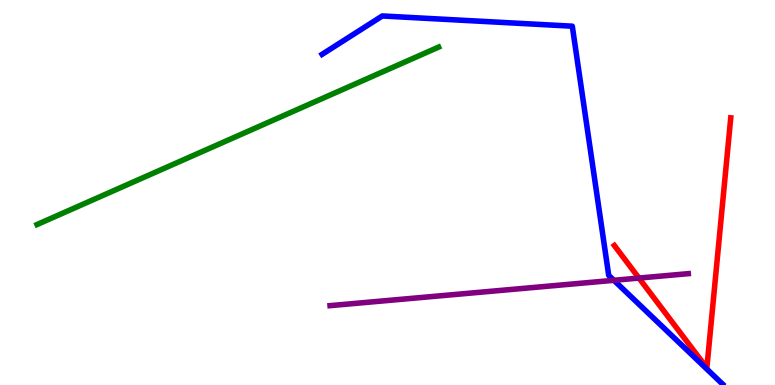[{'lines': ['blue', 'red'], 'intersections': []}, {'lines': ['green', 'red'], 'intersections': []}, {'lines': ['purple', 'red'], 'intersections': [{'x': 8.24, 'y': 2.78}]}, {'lines': ['blue', 'green'], 'intersections': []}, {'lines': ['blue', 'purple'], 'intersections': [{'x': 7.92, 'y': 2.72}]}, {'lines': ['green', 'purple'], 'intersections': []}]